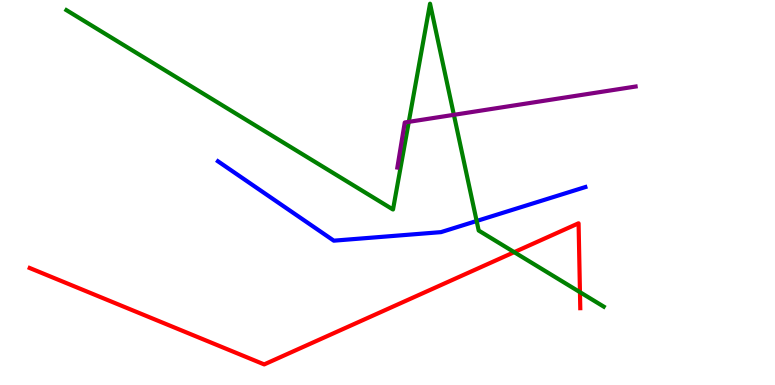[{'lines': ['blue', 'red'], 'intersections': []}, {'lines': ['green', 'red'], 'intersections': [{'x': 6.64, 'y': 3.45}, {'x': 7.48, 'y': 2.41}]}, {'lines': ['purple', 'red'], 'intersections': []}, {'lines': ['blue', 'green'], 'intersections': [{'x': 6.15, 'y': 4.26}]}, {'lines': ['blue', 'purple'], 'intersections': []}, {'lines': ['green', 'purple'], 'intersections': [{'x': 5.27, 'y': 6.84}, {'x': 5.86, 'y': 7.02}]}]